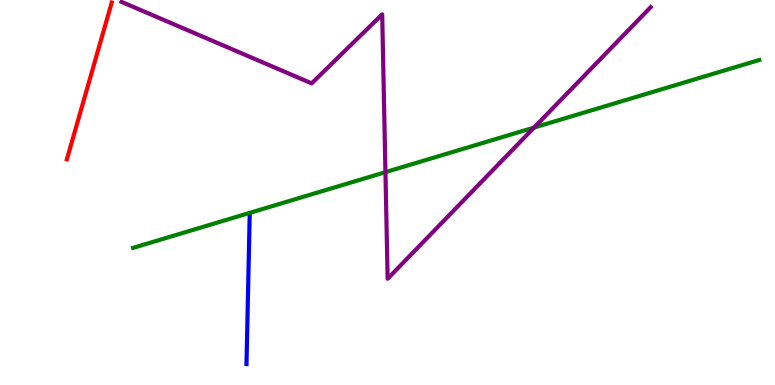[{'lines': ['blue', 'red'], 'intersections': []}, {'lines': ['green', 'red'], 'intersections': []}, {'lines': ['purple', 'red'], 'intersections': []}, {'lines': ['blue', 'green'], 'intersections': []}, {'lines': ['blue', 'purple'], 'intersections': []}, {'lines': ['green', 'purple'], 'intersections': [{'x': 4.97, 'y': 5.53}, {'x': 6.89, 'y': 6.69}]}]